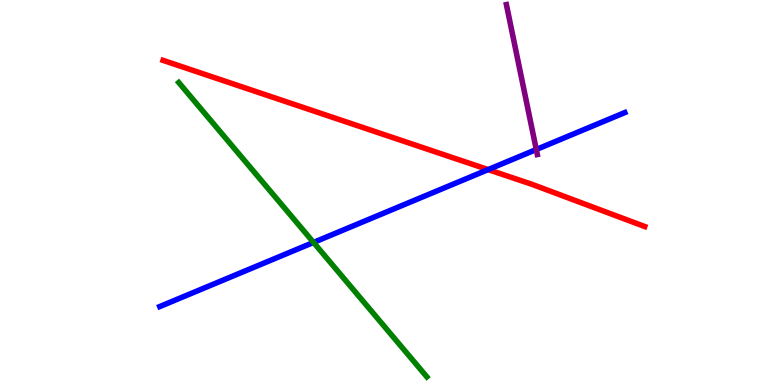[{'lines': ['blue', 'red'], 'intersections': [{'x': 6.3, 'y': 5.6}]}, {'lines': ['green', 'red'], 'intersections': []}, {'lines': ['purple', 'red'], 'intersections': []}, {'lines': ['blue', 'green'], 'intersections': [{'x': 4.05, 'y': 3.7}]}, {'lines': ['blue', 'purple'], 'intersections': [{'x': 6.92, 'y': 6.12}]}, {'lines': ['green', 'purple'], 'intersections': []}]